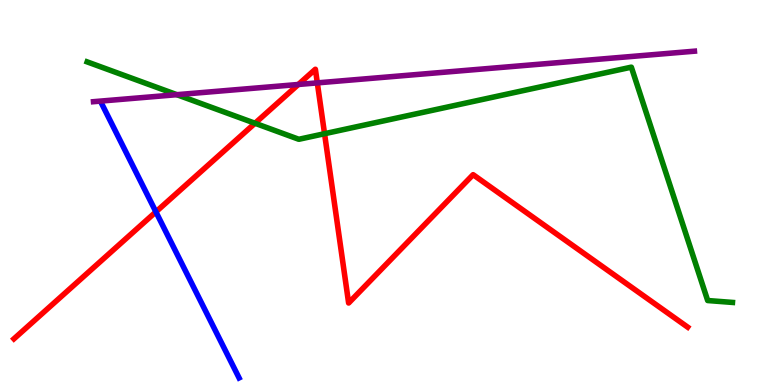[{'lines': ['blue', 'red'], 'intersections': [{'x': 2.01, 'y': 4.5}]}, {'lines': ['green', 'red'], 'intersections': [{'x': 3.29, 'y': 6.8}, {'x': 4.19, 'y': 6.53}]}, {'lines': ['purple', 'red'], 'intersections': [{'x': 3.85, 'y': 7.81}, {'x': 4.09, 'y': 7.85}]}, {'lines': ['blue', 'green'], 'intersections': []}, {'lines': ['blue', 'purple'], 'intersections': []}, {'lines': ['green', 'purple'], 'intersections': [{'x': 2.28, 'y': 7.54}]}]